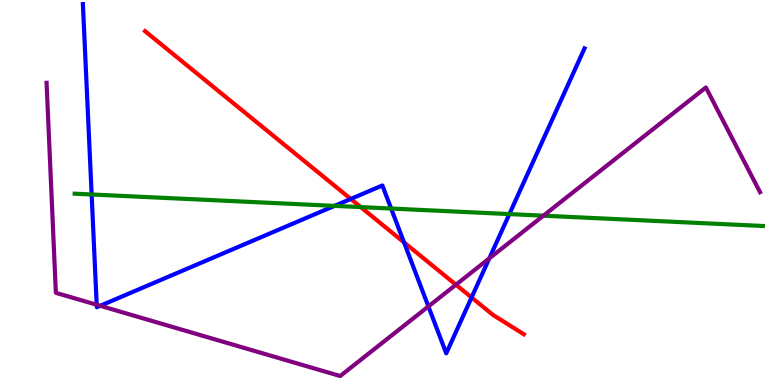[{'lines': ['blue', 'red'], 'intersections': [{'x': 4.53, 'y': 4.83}, {'x': 5.21, 'y': 3.7}, {'x': 6.08, 'y': 2.27}]}, {'lines': ['green', 'red'], 'intersections': [{'x': 4.66, 'y': 4.62}]}, {'lines': ['purple', 'red'], 'intersections': [{'x': 5.88, 'y': 2.6}]}, {'lines': ['blue', 'green'], 'intersections': [{'x': 1.18, 'y': 4.95}, {'x': 4.32, 'y': 4.65}, {'x': 5.05, 'y': 4.58}, {'x': 6.57, 'y': 4.44}]}, {'lines': ['blue', 'purple'], 'intersections': [{'x': 1.25, 'y': 2.08}, {'x': 1.29, 'y': 2.06}, {'x': 5.53, 'y': 2.04}, {'x': 6.31, 'y': 3.29}]}, {'lines': ['green', 'purple'], 'intersections': [{'x': 7.01, 'y': 4.4}]}]